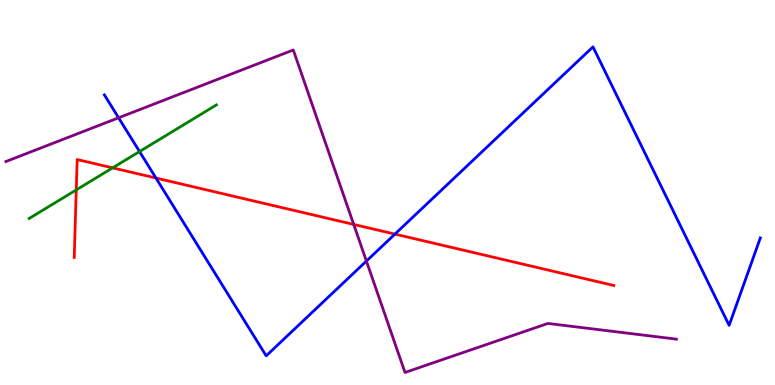[{'lines': ['blue', 'red'], 'intersections': [{'x': 2.01, 'y': 5.38}, {'x': 5.1, 'y': 3.92}]}, {'lines': ['green', 'red'], 'intersections': [{'x': 0.984, 'y': 5.07}, {'x': 1.45, 'y': 5.64}]}, {'lines': ['purple', 'red'], 'intersections': [{'x': 4.56, 'y': 4.17}]}, {'lines': ['blue', 'green'], 'intersections': [{'x': 1.8, 'y': 6.06}]}, {'lines': ['blue', 'purple'], 'intersections': [{'x': 1.53, 'y': 6.94}, {'x': 4.73, 'y': 3.22}]}, {'lines': ['green', 'purple'], 'intersections': []}]